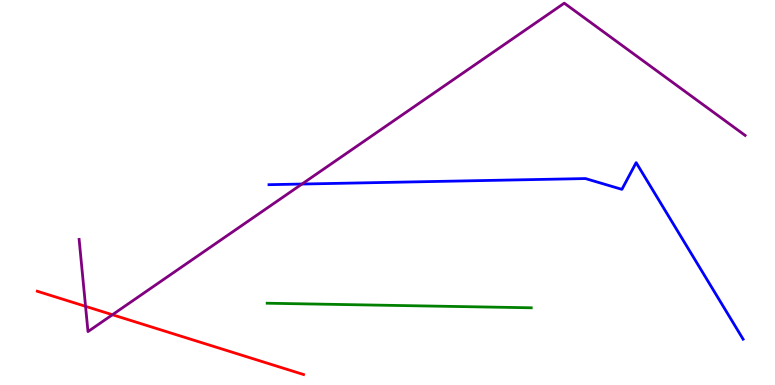[{'lines': ['blue', 'red'], 'intersections': []}, {'lines': ['green', 'red'], 'intersections': []}, {'lines': ['purple', 'red'], 'intersections': [{'x': 1.1, 'y': 2.04}, {'x': 1.45, 'y': 1.83}]}, {'lines': ['blue', 'green'], 'intersections': []}, {'lines': ['blue', 'purple'], 'intersections': [{'x': 3.9, 'y': 5.22}]}, {'lines': ['green', 'purple'], 'intersections': []}]